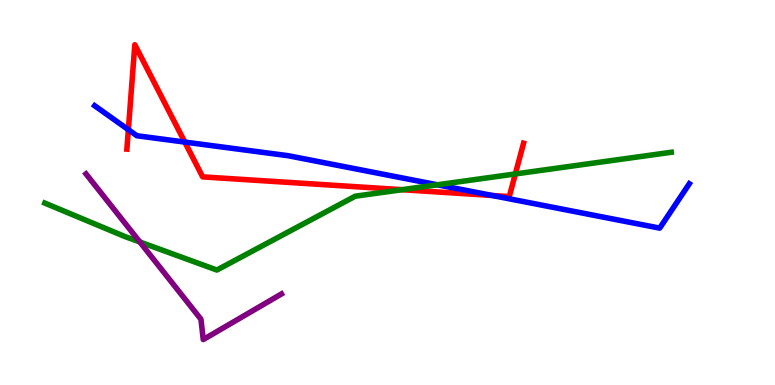[{'lines': ['blue', 'red'], 'intersections': [{'x': 1.66, 'y': 6.63}, {'x': 2.38, 'y': 6.31}, {'x': 6.35, 'y': 4.92}]}, {'lines': ['green', 'red'], 'intersections': [{'x': 5.19, 'y': 5.07}, {'x': 6.65, 'y': 5.48}]}, {'lines': ['purple', 'red'], 'intersections': []}, {'lines': ['blue', 'green'], 'intersections': [{'x': 5.64, 'y': 5.2}]}, {'lines': ['blue', 'purple'], 'intersections': []}, {'lines': ['green', 'purple'], 'intersections': [{'x': 1.8, 'y': 3.72}]}]